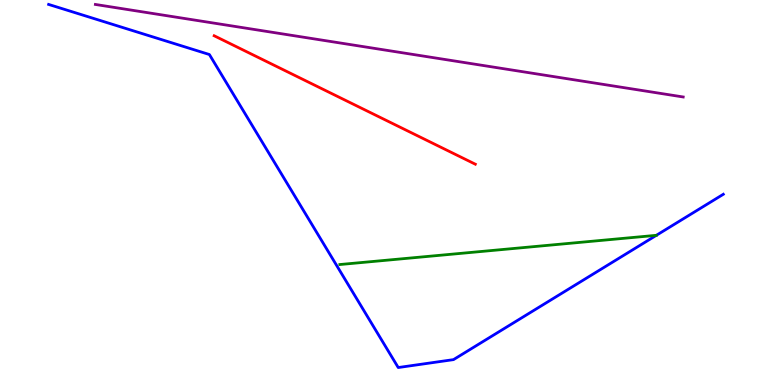[{'lines': ['blue', 'red'], 'intersections': []}, {'lines': ['green', 'red'], 'intersections': []}, {'lines': ['purple', 'red'], 'intersections': []}, {'lines': ['blue', 'green'], 'intersections': []}, {'lines': ['blue', 'purple'], 'intersections': []}, {'lines': ['green', 'purple'], 'intersections': []}]